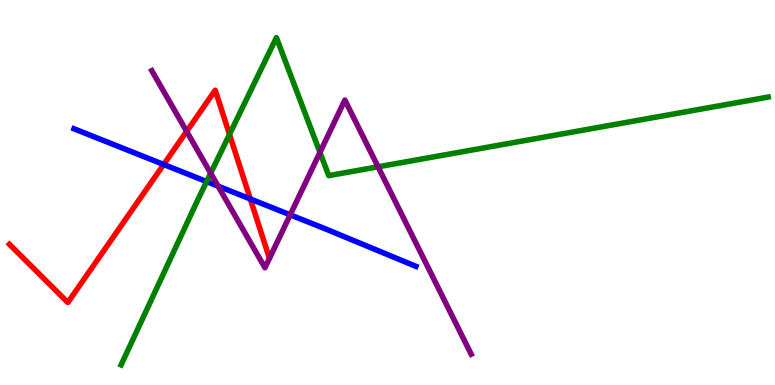[{'lines': ['blue', 'red'], 'intersections': [{'x': 2.11, 'y': 5.73}, {'x': 3.23, 'y': 4.83}]}, {'lines': ['green', 'red'], 'intersections': [{'x': 2.96, 'y': 6.51}]}, {'lines': ['purple', 'red'], 'intersections': [{'x': 2.41, 'y': 6.59}]}, {'lines': ['blue', 'green'], 'intersections': [{'x': 2.67, 'y': 5.28}]}, {'lines': ['blue', 'purple'], 'intersections': [{'x': 2.81, 'y': 5.17}, {'x': 3.74, 'y': 4.42}]}, {'lines': ['green', 'purple'], 'intersections': [{'x': 2.72, 'y': 5.5}, {'x': 4.13, 'y': 6.04}, {'x': 4.88, 'y': 5.67}]}]